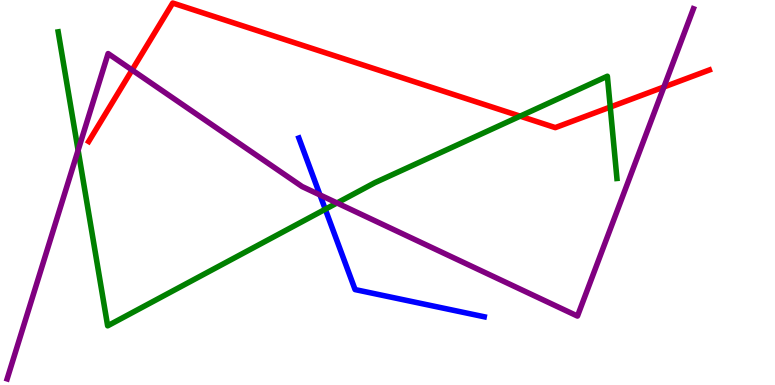[{'lines': ['blue', 'red'], 'intersections': []}, {'lines': ['green', 'red'], 'intersections': [{'x': 6.71, 'y': 6.98}, {'x': 7.87, 'y': 7.22}]}, {'lines': ['purple', 'red'], 'intersections': [{'x': 1.7, 'y': 8.18}, {'x': 8.57, 'y': 7.74}]}, {'lines': ['blue', 'green'], 'intersections': [{'x': 4.2, 'y': 4.57}]}, {'lines': ['blue', 'purple'], 'intersections': [{'x': 4.13, 'y': 4.94}]}, {'lines': ['green', 'purple'], 'intersections': [{'x': 1.01, 'y': 6.1}, {'x': 4.35, 'y': 4.73}]}]